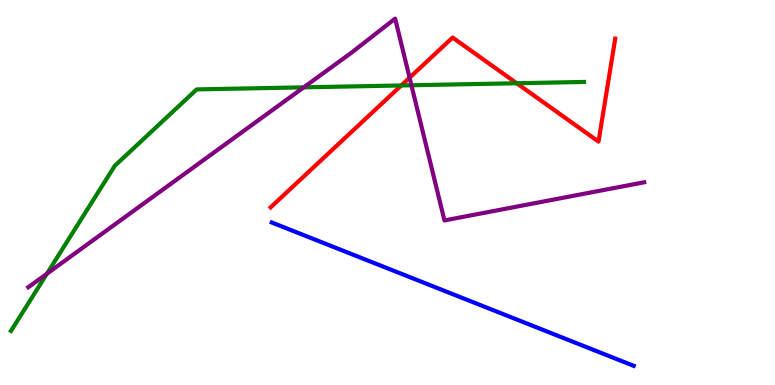[{'lines': ['blue', 'red'], 'intersections': []}, {'lines': ['green', 'red'], 'intersections': [{'x': 5.18, 'y': 7.78}, {'x': 6.67, 'y': 7.84}]}, {'lines': ['purple', 'red'], 'intersections': [{'x': 5.28, 'y': 7.98}]}, {'lines': ['blue', 'green'], 'intersections': []}, {'lines': ['blue', 'purple'], 'intersections': []}, {'lines': ['green', 'purple'], 'intersections': [{'x': 0.605, 'y': 2.89}, {'x': 3.92, 'y': 7.73}, {'x': 5.31, 'y': 7.79}]}]